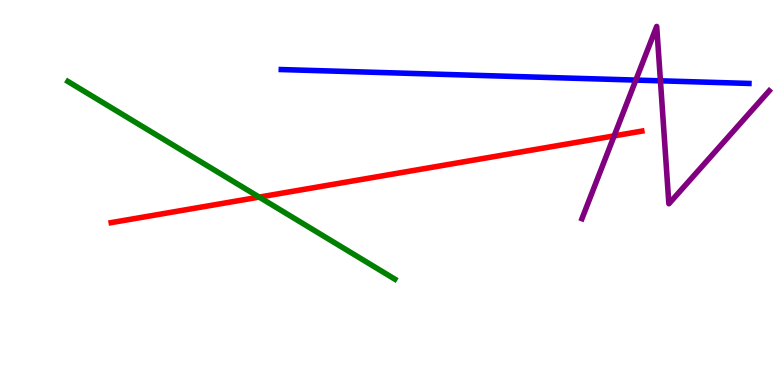[{'lines': ['blue', 'red'], 'intersections': []}, {'lines': ['green', 'red'], 'intersections': [{'x': 3.34, 'y': 4.88}]}, {'lines': ['purple', 'red'], 'intersections': [{'x': 7.92, 'y': 6.47}]}, {'lines': ['blue', 'green'], 'intersections': []}, {'lines': ['blue', 'purple'], 'intersections': [{'x': 8.2, 'y': 7.92}, {'x': 8.52, 'y': 7.9}]}, {'lines': ['green', 'purple'], 'intersections': []}]